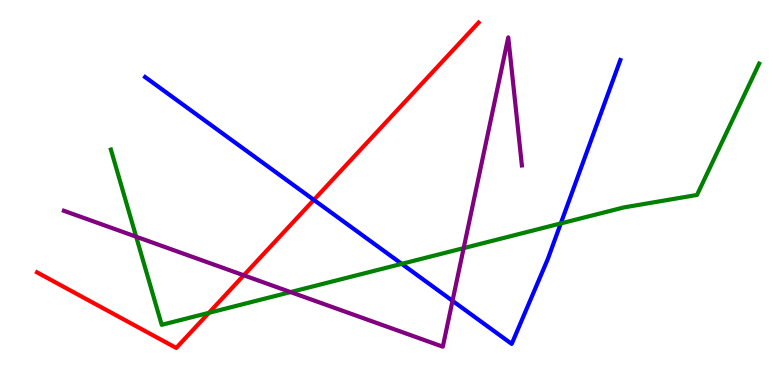[{'lines': ['blue', 'red'], 'intersections': [{'x': 4.05, 'y': 4.81}]}, {'lines': ['green', 'red'], 'intersections': [{'x': 2.7, 'y': 1.87}]}, {'lines': ['purple', 'red'], 'intersections': [{'x': 3.15, 'y': 2.85}]}, {'lines': ['blue', 'green'], 'intersections': [{'x': 5.18, 'y': 3.15}, {'x': 7.24, 'y': 4.2}]}, {'lines': ['blue', 'purple'], 'intersections': [{'x': 5.84, 'y': 2.19}]}, {'lines': ['green', 'purple'], 'intersections': [{'x': 1.76, 'y': 3.85}, {'x': 3.75, 'y': 2.41}, {'x': 5.98, 'y': 3.56}]}]